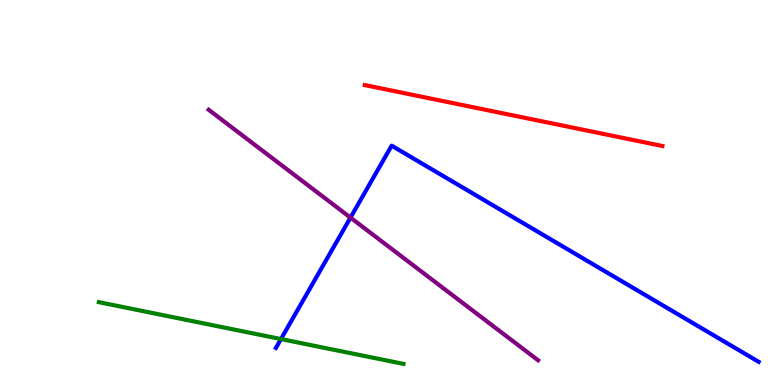[{'lines': ['blue', 'red'], 'intersections': []}, {'lines': ['green', 'red'], 'intersections': []}, {'lines': ['purple', 'red'], 'intersections': []}, {'lines': ['blue', 'green'], 'intersections': [{'x': 3.63, 'y': 1.19}]}, {'lines': ['blue', 'purple'], 'intersections': [{'x': 4.52, 'y': 4.35}]}, {'lines': ['green', 'purple'], 'intersections': []}]